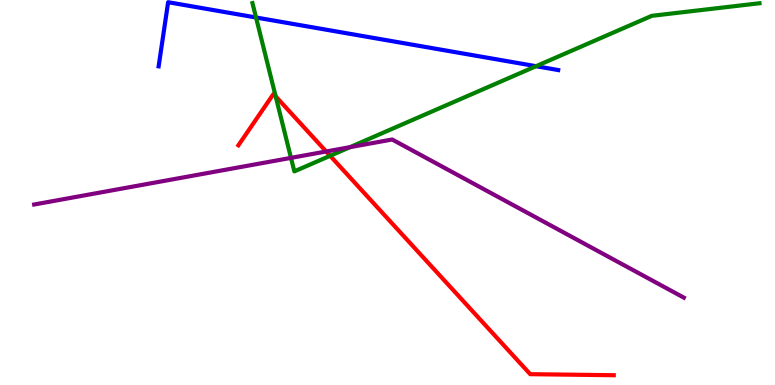[{'lines': ['blue', 'red'], 'intersections': []}, {'lines': ['green', 'red'], 'intersections': [{'x': 3.56, 'y': 7.5}, {'x': 4.26, 'y': 5.95}]}, {'lines': ['purple', 'red'], 'intersections': [{'x': 4.21, 'y': 6.07}]}, {'lines': ['blue', 'green'], 'intersections': [{'x': 3.3, 'y': 9.55}, {'x': 6.92, 'y': 8.28}]}, {'lines': ['blue', 'purple'], 'intersections': []}, {'lines': ['green', 'purple'], 'intersections': [{'x': 3.75, 'y': 5.9}, {'x': 4.52, 'y': 6.18}]}]